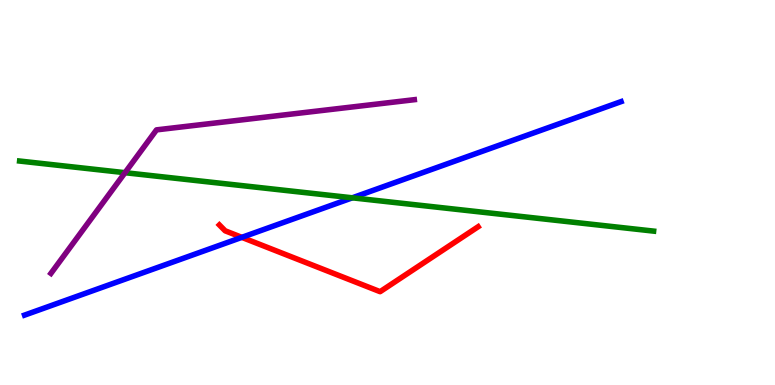[{'lines': ['blue', 'red'], 'intersections': [{'x': 3.12, 'y': 3.83}]}, {'lines': ['green', 'red'], 'intersections': []}, {'lines': ['purple', 'red'], 'intersections': []}, {'lines': ['blue', 'green'], 'intersections': [{'x': 4.55, 'y': 4.86}]}, {'lines': ['blue', 'purple'], 'intersections': []}, {'lines': ['green', 'purple'], 'intersections': [{'x': 1.61, 'y': 5.51}]}]